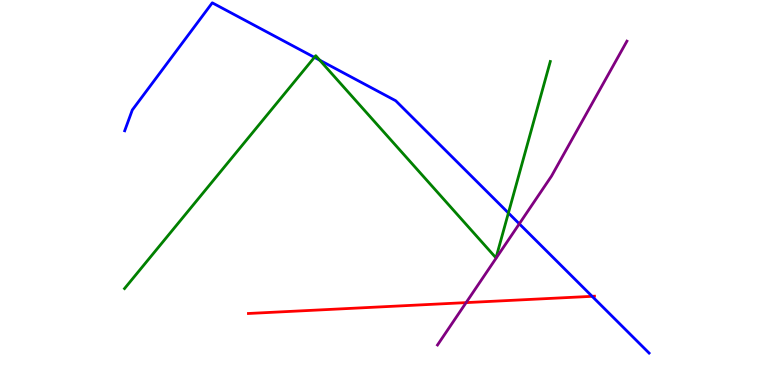[{'lines': ['blue', 'red'], 'intersections': [{'x': 7.64, 'y': 2.3}]}, {'lines': ['green', 'red'], 'intersections': []}, {'lines': ['purple', 'red'], 'intersections': [{'x': 6.01, 'y': 2.14}]}, {'lines': ['blue', 'green'], 'intersections': [{'x': 4.06, 'y': 8.51}, {'x': 4.13, 'y': 8.44}, {'x': 6.56, 'y': 4.47}]}, {'lines': ['blue', 'purple'], 'intersections': [{'x': 6.7, 'y': 4.19}]}, {'lines': ['green', 'purple'], 'intersections': []}]